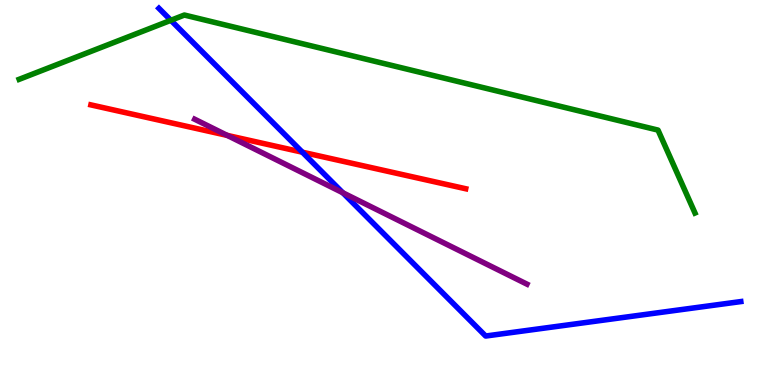[{'lines': ['blue', 'red'], 'intersections': [{'x': 3.9, 'y': 6.05}]}, {'lines': ['green', 'red'], 'intersections': []}, {'lines': ['purple', 'red'], 'intersections': [{'x': 2.93, 'y': 6.48}]}, {'lines': ['blue', 'green'], 'intersections': [{'x': 2.2, 'y': 9.47}]}, {'lines': ['blue', 'purple'], 'intersections': [{'x': 4.42, 'y': 4.99}]}, {'lines': ['green', 'purple'], 'intersections': []}]